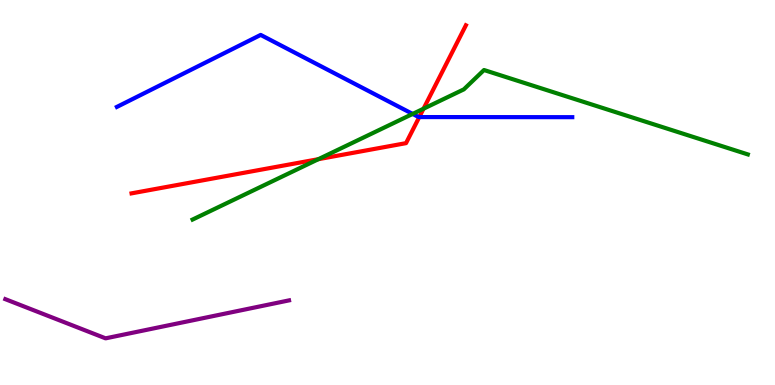[{'lines': ['blue', 'red'], 'intersections': [{'x': 5.41, 'y': 6.96}]}, {'lines': ['green', 'red'], 'intersections': [{'x': 4.11, 'y': 5.87}, {'x': 5.46, 'y': 7.18}]}, {'lines': ['purple', 'red'], 'intersections': []}, {'lines': ['blue', 'green'], 'intersections': [{'x': 5.32, 'y': 7.04}]}, {'lines': ['blue', 'purple'], 'intersections': []}, {'lines': ['green', 'purple'], 'intersections': []}]